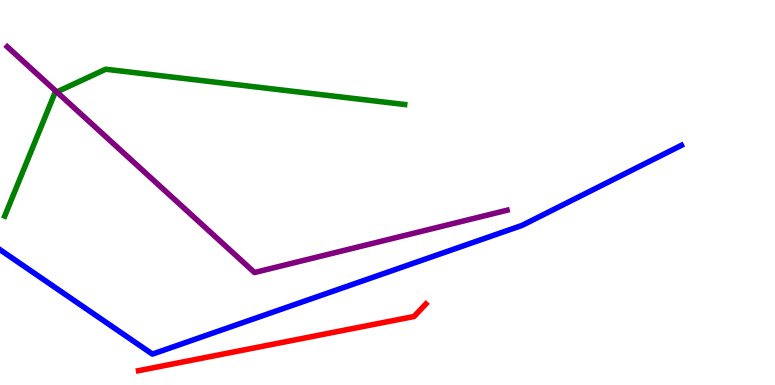[{'lines': ['blue', 'red'], 'intersections': []}, {'lines': ['green', 'red'], 'intersections': []}, {'lines': ['purple', 'red'], 'intersections': []}, {'lines': ['blue', 'green'], 'intersections': []}, {'lines': ['blue', 'purple'], 'intersections': []}, {'lines': ['green', 'purple'], 'intersections': [{'x': 0.733, 'y': 7.61}]}]